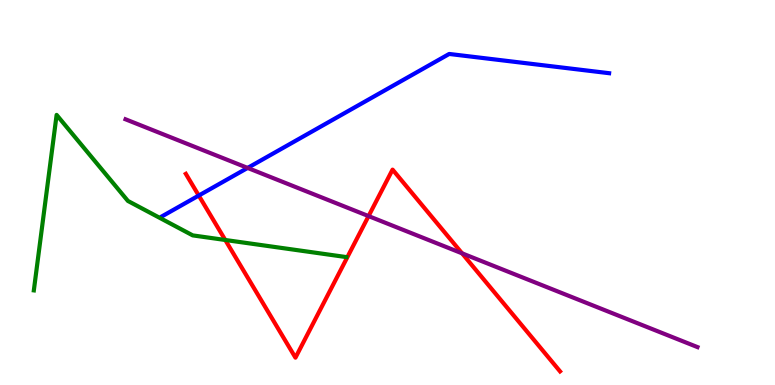[{'lines': ['blue', 'red'], 'intersections': [{'x': 2.56, 'y': 4.92}]}, {'lines': ['green', 'red'], 'intersections': [{'x': 2.91, 'y': 3.77}]}, {'lines': ['purple', 'red'], 'intersections': [{'x': 4.76, 'y': 4.39}, {'x': 5.96, 'y': 3.42}]}, {'lines': ['blue', 'green'], 'intersections': []}, {'lines': ['blue', 'purple'], 'intersections': [{'x': 3.2, 'y': 5.64}]}, {'lines': ['green', 'purple'], 'intersections': []}]